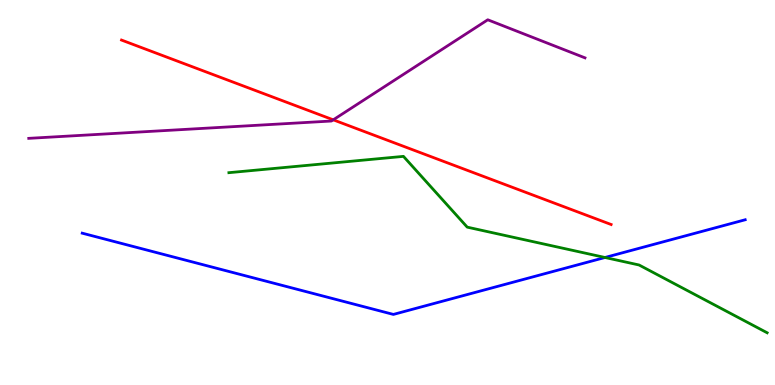[{'lines': ['blue', 'red'], 'intersections': []}, {'lines': ['green', 'red'], 'intersections': []}, {'lines': ['purple', 'red'], 'intersections': [{'x': 4.3, 'y': 6.89}]}, {'lines': ['blue', 'green'], 'intersections': [{'x': 7.81, 'y': 3.31}]}, {'lines': ['blue', 'purple'], 'intersections': []}, {'lines': ['green', 'purple'], 'intersections': []}]